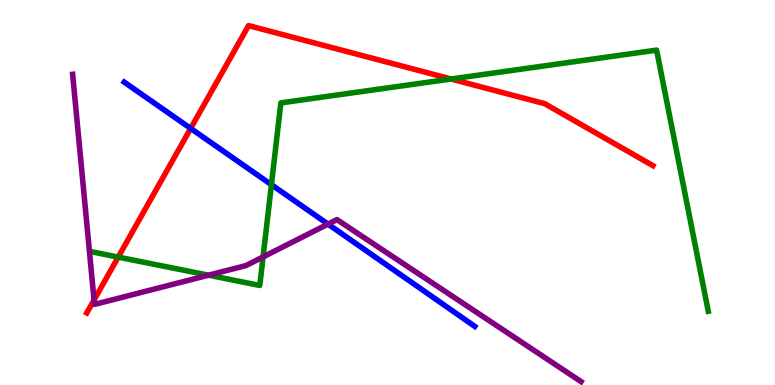[{'lines': ['blue', 'red'], 'intersections': [{'x': 2.46, 'y': 6.66}]}, {'lines': ['green', 'red'], 'intersections': [{'x': 1.53, 'y': 3.32}, {'x': 5.82, 'y': 7.95}]}, {'lines': ['purple', 'red'], 'intersections': [{'x': 1.21, 'y': 2.21}]}, {'lines': ['blue', 'green'], 'intersections': [{'x': 3.5, 'y': 5.2}]}, {'lines': ['blue', 'purple'], 'intersections': [{'x': 4.23, 'y': 4.18}]}, {'lines': ['green', 'purple'], 'intersections': [{'x': 2.69, 'y': 2.85}, {'x': 3.39, 'y': 3.33}]}]